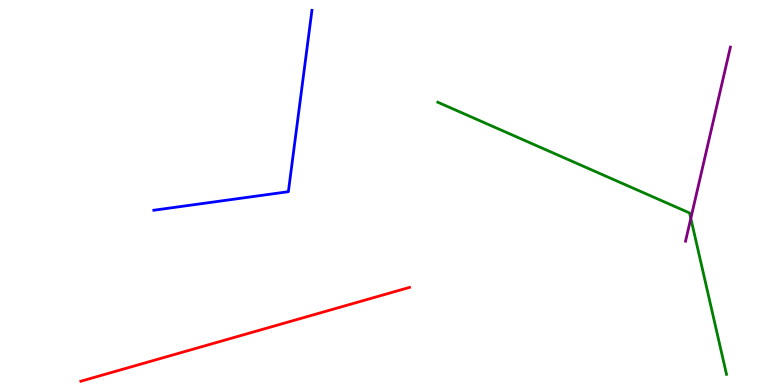[{'lines': ['blue', 'red'], 'intersections': []}, {'lines': ['green', 'red'], 'intersections': []}, {'lines': ['purple', 'red'], 'intersections': []}, {'lines': ['blue', 'green'], 'intersections': []}, {'lines': ['blue', 'purple'], 'intersections': []}, {'lines': ['green', 'purple'], 'intersections': [{'x': 8.91, 'y': 4.33}]}]